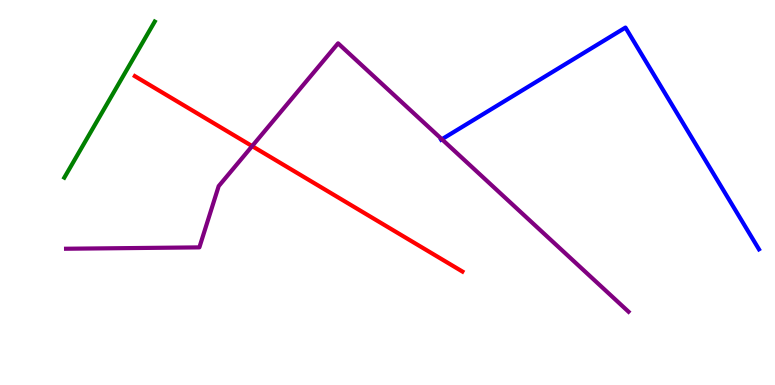[{'lines': ['blue', 'red'], 'intersections': []}, {'lines': ['green', 'red'], 'intersections': []}, {'lines': ['purple', 'red'], 'intersections': [{'x': 3.25, 'y': 6.2}]}, {'lines': ['blue', 'green'], 'intersections': []}, {'lines': ['blue', 'purple'], 'intersections': [{'x': 5.7, 'y': 6.38}]}, {'lines': ['green', 'purple'], 'intersections': []}]